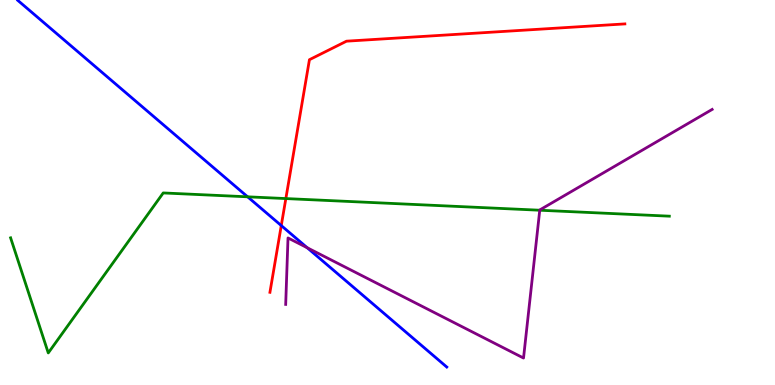[{'lines': ['blue', 'red'], 'intersections': [{'x': 3.63, 'y': 4.14}]}, {'lines': ['green', 'red'], 'intersections': [{'x': 3.69, 'y': 4.84}]}, {'lines': ['purple', 'red'], 'intersections': []}, {'lines': ['blue', 'green'], 'intersections': [{'x': 3.2, 'y': 4.89}]}, {'lines': ['blue', 'purple'], 'intersections': [{'x': 3.96, 'y': 3.57}]}, {'lines': ['green', 'purple'], 'intersections': [{'x': 6.96, 'y': 4.54}]}]